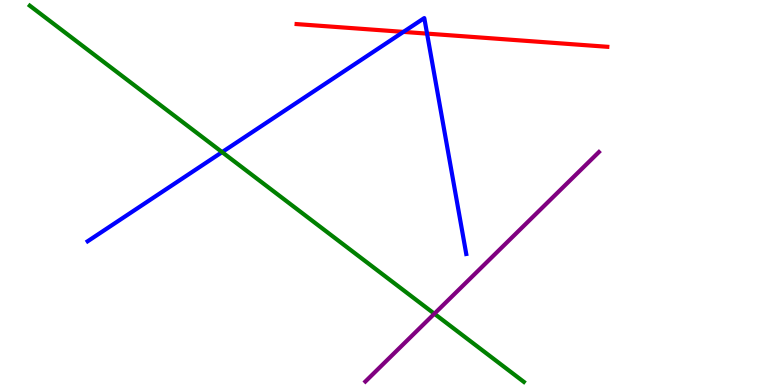[{'lines': ['blue', 'red'], 'intersections': [{'x': 5.21, 'y': 9.17}, {'x': 5.51, 'y': 9.13}]}, {'lines': ['green', 'red'], 'intersections': []}, {'lines': ['purple', 'red'], 'intersections': []}, {'lines': ['blue', 'green'], 'intersections': [{'x': 2.87, 'y': 6.05}]}, {'lines': ['blue', 'purple'], 'intersections': []}, {'lines': ['green', 'purple'], 'intersections': [{'x': 5.6, 'y': 1.85}]}]